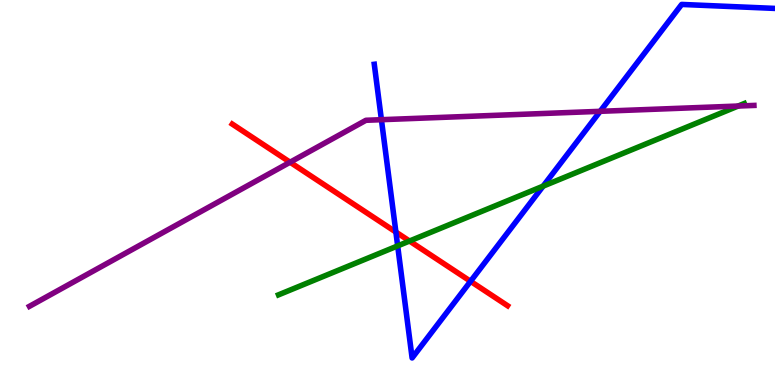[{'lines': ['blue', 'red'], 'intersections': [{'x': 5.11, 'y': 3.97}, {'x': 6.07, 'y': 2.69}]}, {'lines': ['green', 'red'], 'intersections': [{'x': 5.28, 'y': 3.74}]}, {'lines': ['purple', 'red'], 'intersections': [{'x': 3.74, 'y': 5.79}]}, {'lines': ['blue', 'green'], 'intersections': [{'x': 5.13, 'y': 3.61}, {'x': 7.01, 'y': 5.16}]}, {'lines': ['blue', 'purple'], 'intersections': [{'x': 4.92, 'y': 6.89}, {'x': 7.74, 'y': 7.11}]}, {'lines': ['green', 'purple'], 'intersections': [{'x': 9.52, 'y': 7.25}]}]